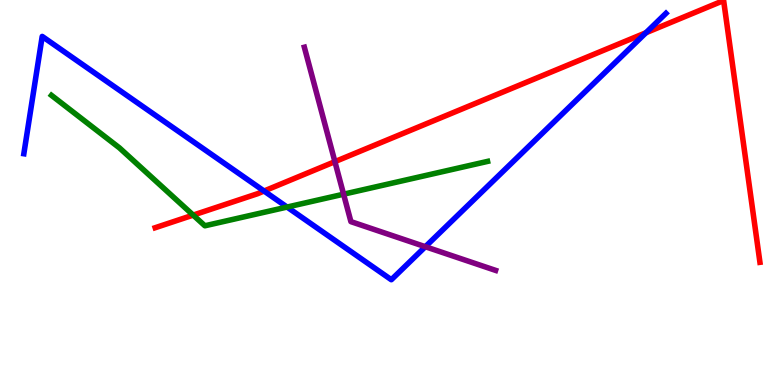[{'lines': ['blue', 'red'], 'intersections': [{'x': 3.41, 'y': 5.04}, {'x': 8.34, 'y': 9.15}]}, {'lines': ['green', 'red'], 'intersections': [{'x': 2.49, 'y': 4.41}]}, {'lines': ['purple', 'red'], 'intersections': [{'x': 4.32, 'y': 5.8}]}, {'lines': ['blue', 'green'], 'intersections': [{'x': 3.7, 'y': 4.62}]}, {'lines': ['blue', 'purple'], 'intersections': [{'x': 5.49, 'y': 3.59}]}, {'lines': ['green', 'purple'], 'intersections': [{'x': 4.43, 'y': 4.96}]}]